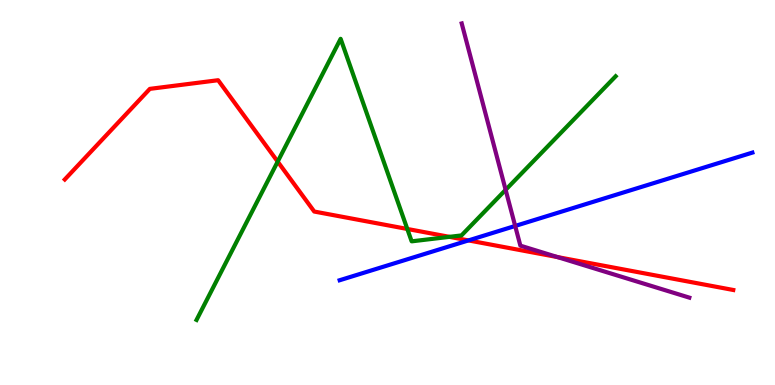[{'lines': ['blue', 'red'], 'intersections': [{'x': 6.04, 'y': 3.76}]}, {'lines': ['green', 'red'], 'intersections': [{'x': 3.58, 'y': 5.8}, {'x': 5.26, 'y': 4.05}, {'x': 5.8, 'y': 3.85}]}, {'lines': ['purple', 'red'], 'intersections': [{'x': 7.19, 'y': 3.32}]}, {'lines': ['blue', 'green'], 'intersections': []}, {'lines': ['blue', 'purple'], 'intersections': [{'x': 6.65, 'y': 4.13}]}, {'lines': ['green', 'purple'], 'intersections': [{'x': 6.52, 'y': 5.07}]}]